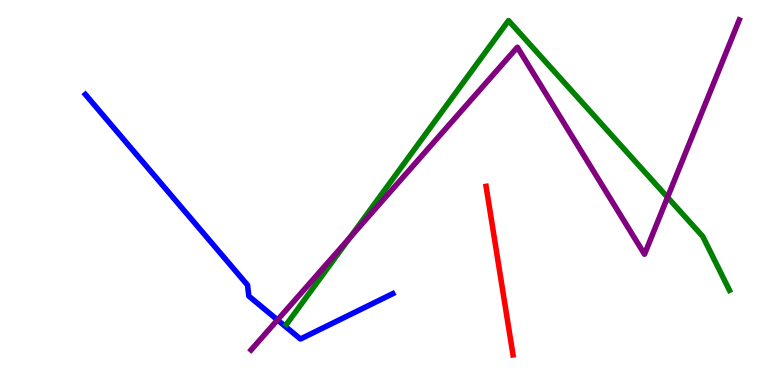[{'lines': ['blue', 'red'], 'intersections': []}, {'lines': ['green', 'red'], 'intersections': []}, {'lines': ['purple', 'red'], 'intersections': []}, {'lines': ['blue', 'green'], 'intersections': []}, {'lines': ['blue', 'purple'], 'intersections': [{'x': 3.58, 'y': 1.69}]}, {'lines': ['green', 'purple'], 'intersections': [{'x': 4.51, 'y': 3.82}, {'x': 8.61, 'y': 4.88}]}]